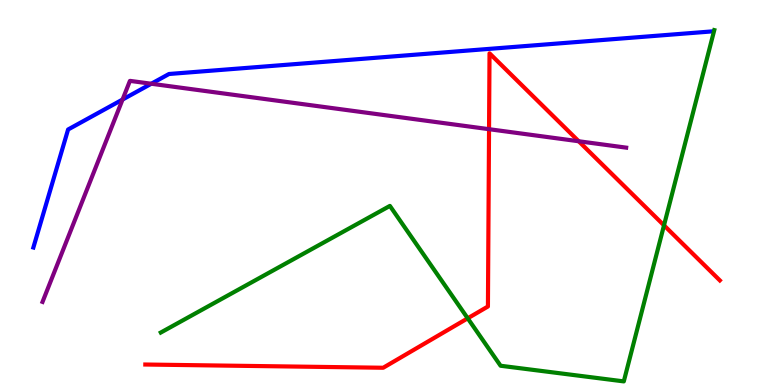[{'lines': ['blue', 'red'], 'intersections': []}, {'lines': ['green', 'red'], 'intersections': [{'x': 6.04, 'y': 1.73}, {'x': 8.57, 'y': 4.15}]}, {'lines': ['purple', 'red'], 'intersections': [{'x': 6.31, 'y': 6.64}, {'x': 7.47, 'y': 6.33}]}, {'lines': ['blue', 'green'], 'intersections': []}, {'lines': ['blue', 'purple'], 'intersections': [{'x': 1.58, 'y': 7.41}, {'x': 1.95, 'y': 7.82}]}, {'lines': ['green', 'purple'], 'intersections': []}]